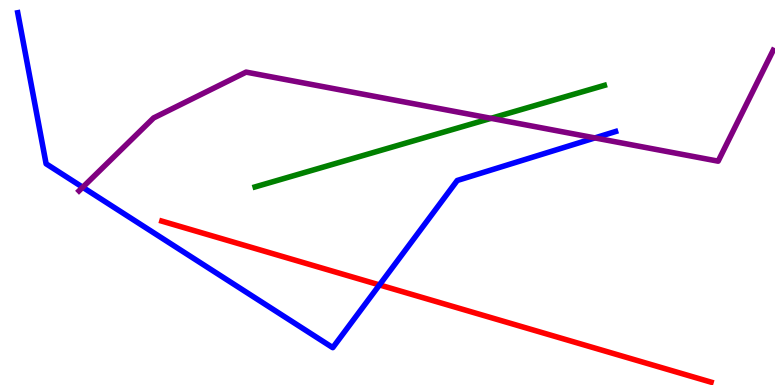[{'lines': ['blue', 'red'], 'intersections': [{'x': 4.9, 'y': 2.6}]}, {'lines': ['green', 'red'], 'intersections': []}, {'lines': ['purple', 'red'], 'intersections': []}, {'lines': ['blue', 'green'], 'intersections': []}, {'lines': ['blue', 'purple'], 'intersections': [{'x': 1.07, 'y': 5.14}, {'x': 7.68, 'y': 6.42}]}, {'lines': ['green', 'purple'], 'intersections': [{'x': 6.34, 'y': 6.93}]}]